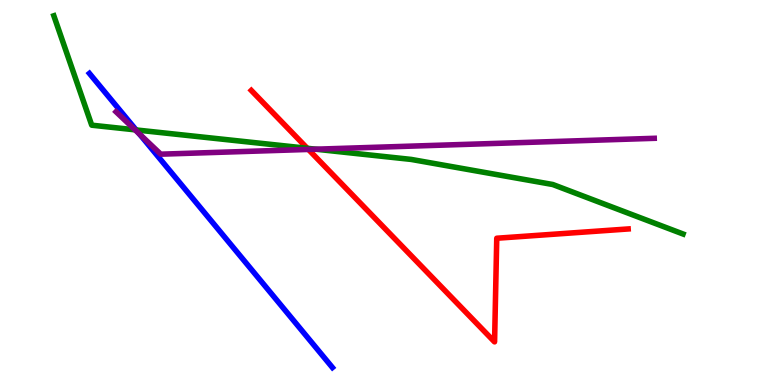[{'lines': ['blue', 'red'], 'intersections': []}, {'lines': ['green', 'red'], 'intersections': [{'x': 3.96, 'y': 6.15}]}, {'lines': ['purple', 'red'], 'intersections': [{'x': 3.98, 'y': 6.12}]}, {'lines': ['blue', 'green'], 'intersections': [{'x': 1.76, 'y': 6.62}]}, {'lines': ['blue', 'purple'], 'intersections': [{'x': 1.8, 'y': 6.52}]}, {'lines': ['green', 'purple'], 'intersections': [{'x': 1.74, 'y': 6.63}, {'x': 4.07, 'y': 6.12}]}]